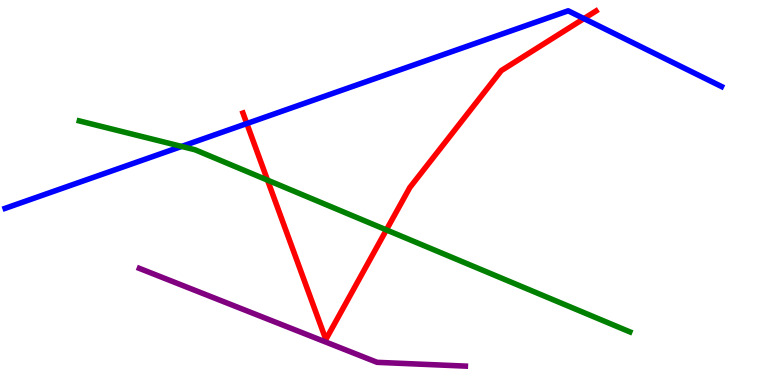[{'lines': ['blue', 'red'], 'intersections': [{'x': 3.18, 'y': 6.79}, {'x': 7.53, 'y': 9.52}]}, {'lines': ['green', 'red'], 'intersections': [{'x': 3.45, 'y': 5.32}, {'x': 4.99, 'y': 4.03}]}, {'lines': ['purple', 'red'], 'intersections': []}, {'lines': ['blue', 'green'], 'intersections': [{'x': 2.34, 'y': 6.2}]}, {'lines': ['blue', 'purple'], 'intersections': []}, {'lines': ['green', 'purple'], 'intersections': []}]